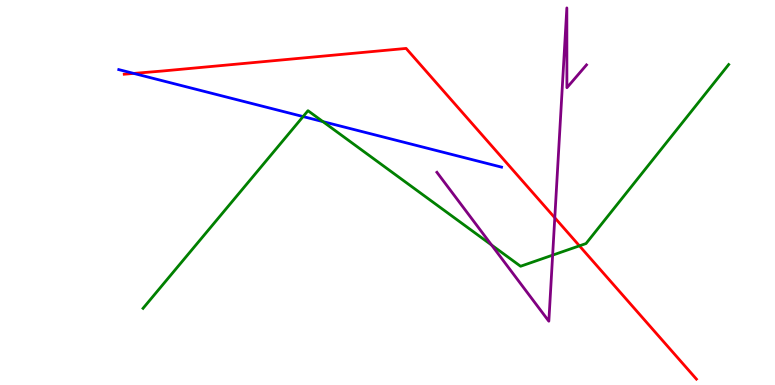[{'lines': ['blue', 'red'], 'intersections': [{'x': 1.73, 'y': 8.09}]}, {'lines': ['green', 'red'], 'intersections': [{'x': 7.48, 'y': 3.61}]}, {'lines': ['purple', 'red'], 'intersections': [{'x': 7.16, 'y': 4.34}]}, {'lines': ['blue', 'green'], 'intersections': [{'x': 3.91, 'y': 6.97}, {'x': 4.17, 'y': 6.84}]}, {'lines': ['blue', 'purple'], 'intersections': []}, {'lines': ['green', 'purple'], 'intersections': [{'x': 6.34, 'y': 3.64}, {'x': 7.13, 'y': 3.37}]}]